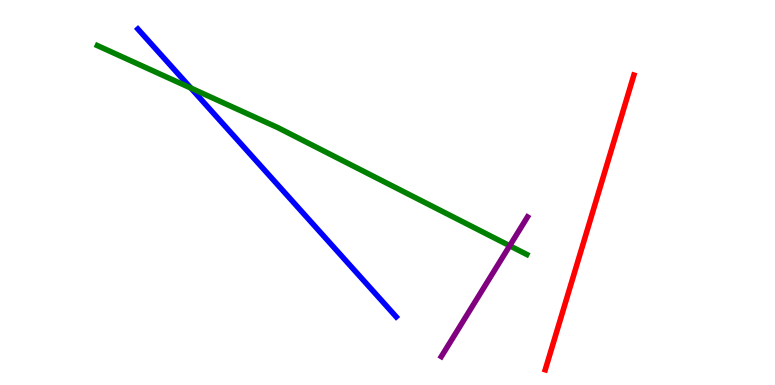[{'lines': ['blue', 'red'], 'intersections': []}, {'lines': ['green', 'red'], 'intersections': []}, {'lines': ['purple', 'red'], 'intersections': []}, {'lines': ['blue', 'green'], 'intersections': [{'x': 2.46, 'y': 7.71}]}, {'lines': ['blue', 'purple'], 'intersections': []}, {'lines': ['green', 'purple'], 'intersections': [{'x': 6.58, 'y': 3.62}]}]